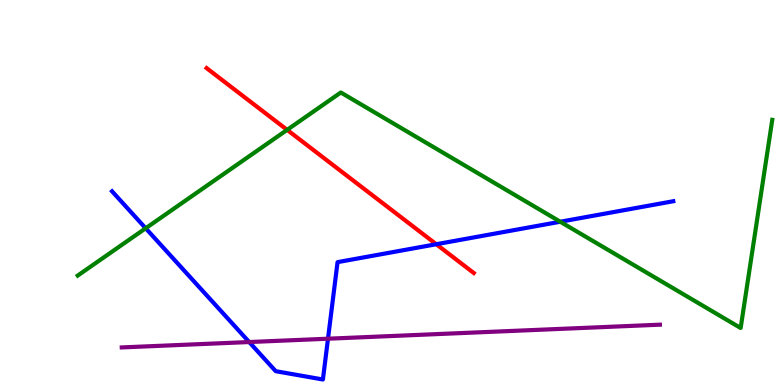[{'lines': ['blue', 'red'], 'intersections': [{'x': 5.63, 'y': 3.66}]}, {'lines': ['green', 'red'], 'intersections': [{'x': 3.7, 'y': 6.63}]}, {'lines': ['purple', 'red'], 'intersections': []}, {'lines': ['blue', 'green'], 'intersections': [{'x': 1.88, 'y': 4.07}, {'x': 7.23, 'y': 4.24}]}, {'lines': ['blue', 'purple'], 'intersections': [{'x': 3.22, 'y': 1.12}, {'x': 4.23, 'y': 1.2}]}, {'lines': ['green', 'purple'], 'intersections': []}]